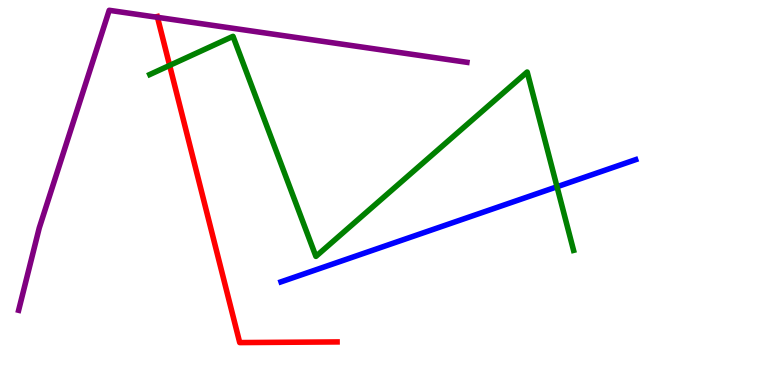[{'lines': ['blue', 'red'], 'intersections': []}, {'lines': ['green', 'red'], 'intersections': [{'x': 2.19, 'y': 8.3}]}, {'lines': ['purple', 'red'], 'intersections': [{'x': 2.03, 'y': 9.55}]}, {'lines': ['blue', 'green'], 'intersections': [{'x': 7.19, 'y': 5.15}]}, {'lines': ['blue', 'purple'], 'intersections': []}, {'lines': ['green', 'purple'], 'intersections': []}]